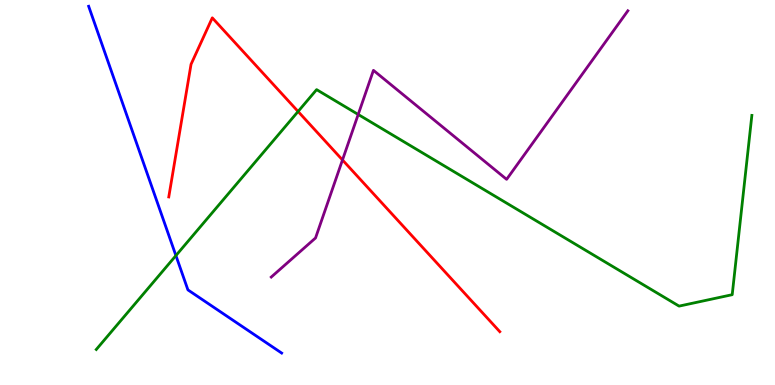[{'lines': ['blue', 'red'], 'intersections': []}, {'lines': ['green', 'red'], 'intersections': [{'x': 3.85, 'y': 7.1}]}, {'lines': ['purple', 'red'], 'intersections': [{'x': 4.42, 'y': 5.85}]}, {'lines': ['blue', 'green'], 'intersections': [{'x': 2.27, 'y': 3.36}]}, {'lines': ['blue', 'purple'], 'intersections': []}, {'lines': ['green', 'purple'], 'intersections': [{'x': 4.62, 'y': 7.03}]}]